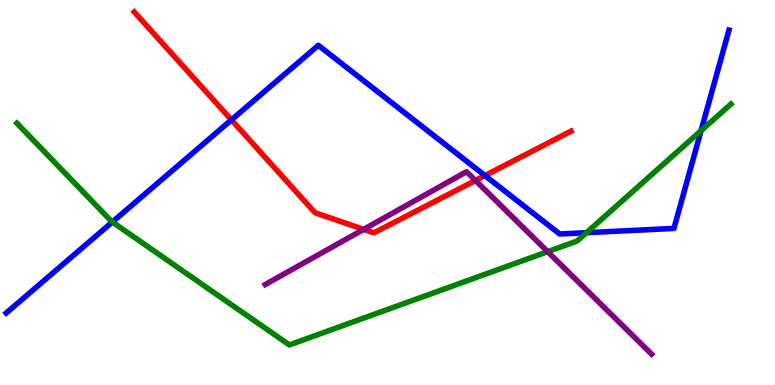[{'lines': ['blue', 'red'], 'intersections': [{'x': 2.99, 'y': 6.89}, {'x': 6.26, 'y': 5.44}]}, {'lines': ['green', 'red'], 'intersections': []}, {'lines': ['purple', 'red'], 'intersections': [{'x': 4.69, 'y': 4.04}, {'x': 6.13, 'y': 5.31}]}, {'lines': ['blue', 'green'], 'intersections': [{'x': 1.45, 'y': 4.23}, {'x': 7.57, 'y': 3.96}, {'x': 9.05, 'y': 6.61}]}, {'lines': ['blue', 'purple'], 'intersections': []}, {'lines': ['green', 'purple'], 'intersections': [{'x': 7.07, 'y': 3.46}]}]